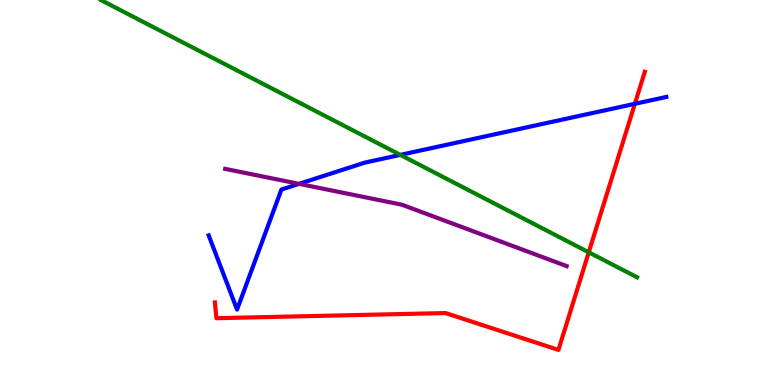[{'lines': ['blue', 'red'], 'intersections': [{'x': 8.19, 'y': 7.3}]}, {'lines': ['green', 'red'], 'intersections': [{'x': 7.6, 'y': 3.45}]}, {'lines': ['purple', 'red'], 'intersections': []}, {'lines': ['blue', 'green'], 'intersections': [{'x': 5.17, 'y': 5.98}]}, {'lines': ['blue', 'purple'], 'intersections': [{'x': 3.86, 'y': 5.22}]}, {'lines': ['green', 'purple'], 'intersections': []}]